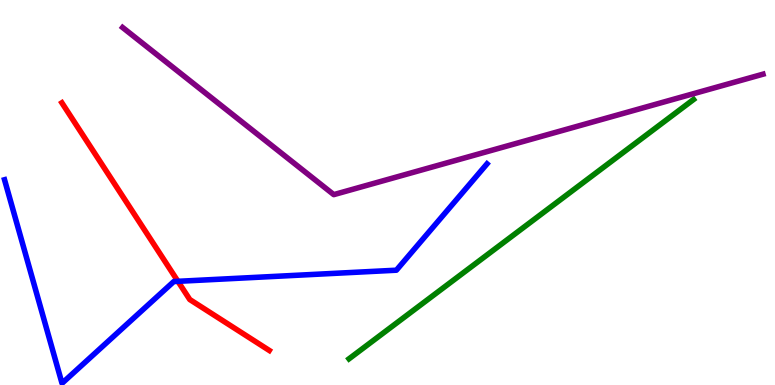[{'lines': ['blue', 'red'], 'intersections': [{'x': 2.3, 'y': 2.69}]}, {'lines': ['green', 'red'], 'intersections': []}, {'lines': ['purple', 'red'], 'intersections': []}, {'lines': ['blue', 'green'], 'intersections': []}, {'lines': ['blue', 'purple'], 'intersections': []}, {'lines': ['green', 'purple'], 'intersections': []}]